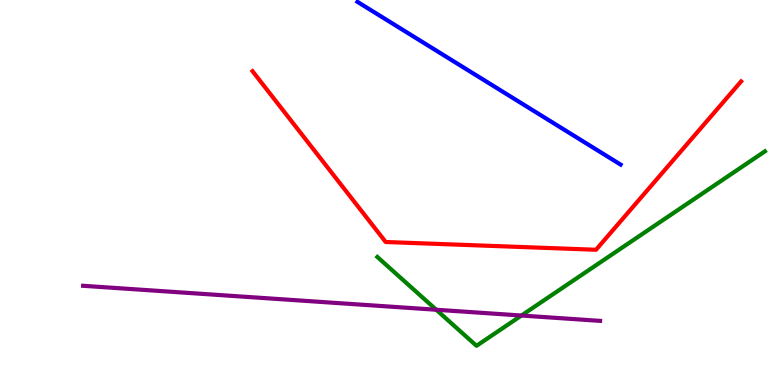[{'lines': ['blue', 'red'], 'intersections': []}, {'lines': ['green', 'red'], 'intersections': []}, {'lines': ['purple', 'red'], 'intersections': []}, {'lines': ['blue', 'green'], 'intersections': []}, {'lines': ['blue', 'purple'], 'intersections': []}, {'lines': ['green', 'purple'], 'intersections': [{'x': 5.63, 'y': 1.95}, {'x': 6.73, 'y': 1.8}]}]